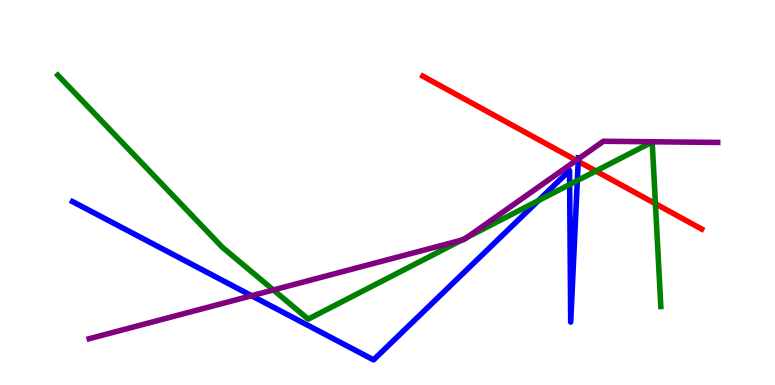[{'lines': ['blue', 'red'], 'intersections': [{'x': 7.46, 'y': 5.81}]}, {'lines': ['green', 'red'], 'intersections': [{'x': 7.69, 'y': 5.56}, {'x': 8.46, 'y': 4.71}]}, {'lines': ['purple', 'red'], 'intersections': [{'x': 7.44, 'y': 5.84}]}, {'lines': ['blue', 'green'], 'intersections': [{'x': 6.95, 'y': 4.79}, {'x': 7.35, 'y': 5.21}, {'x': 7.45, 'y': 5.31}]}, {'lines': ['blue', 'purple'], 'intersections': [{'x': 3.25, 'y': 2.32}, {'x': 7.46, 'y': 5.87}]}, {'lines': ['green', 'purple'], 'intersections': [{'x': 3.53, 'y': 2.47}, {'x': 5.96, 'y': 3.76}, {'x': 6.03, 'y': 3.84}]}]